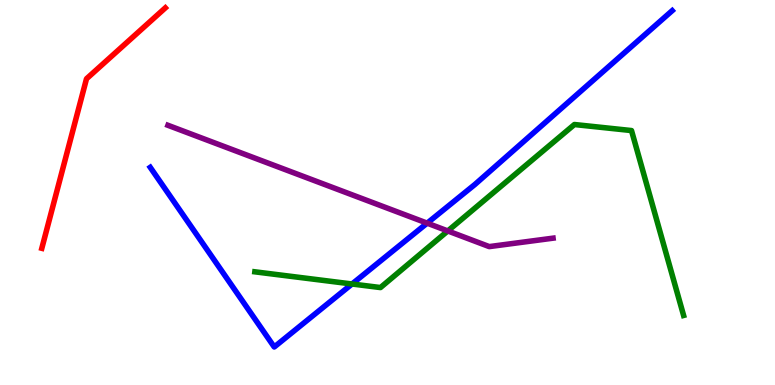[{'lines': ['blue', 'red'], 'intersections': []}, {'lines': ['green', 'red'], 'intersections': []}, {'lines': ['purple', 'red'], 'intersections': []}, {'lines': ['blue', 'green'], 'intersections': [{'x': 4.54, 'y': 2.62}]}, {'lines': ['blue', 'purple'], 'intersections': [{'x': 5.51, 'y': 4.2}]}, {'lines': ['green', 'purple'], 'intersections': [{'x': 5.78, 'y': 4.0}]}]